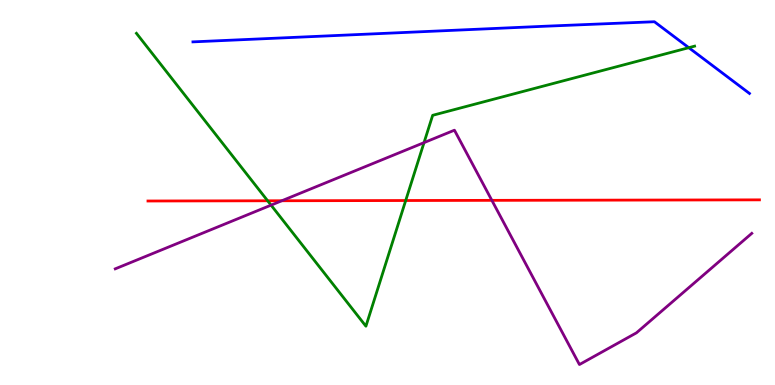[{'lines': ['blue', 'red'], 'intersections': []}, {'lines': ['green', 'red'], 'intersections': [{'x': 3.45, 'y': 4.79}, {'x': 5.23, 'y': 4.79}]}, {'lines': ['purple', 'red'], 'intersections': [{'x': 3.64, 'y': 4.79}, {'x': 6.35, 'y': 4.8}]}, {'lines': ['blue', 'green'], 'intersections': [{'x': 8.89, 'y': 8.76}]}, {'lines': ['blue', 'purple'], 'intersections': []}, {'lines': ['green', 'purple'], 'intersections': [{'x': 3.5, 'y': 4.67}, {'x': 5.47, 'y': 6.3}]}]